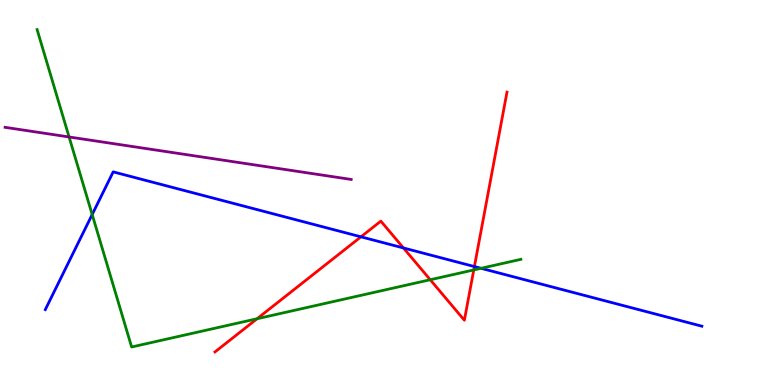[{'lines': ['blue', 'red'], 'intersections': [{'x': 4.66, 'y': 3.85}, {'x': 5.21, 'y': 3.56}, {'x': 6.12, 'y': 3.08}]}, {'lines': ['green', 'red'], 'intersections': [{'x': 3.32, 'y': 1.72}, {'x': 5.55, 'y': 2.73}, {'x': 6.11, 'y': 2.99}]}, {'lines': ['purple', 'red'], 'intersections': []}, {'lines': ['blue', 'green'], 'intersections': [{'x': 1.19, 'y': 4.43}, {'x': 6.21, 'y': 3.03}]}, {'lines': ['blue', 'purple'], 'intersections': []}, {'lines': ['green', 'purple'], 'intersections': [{'x': 0.891, 'y': 6.44}]}]